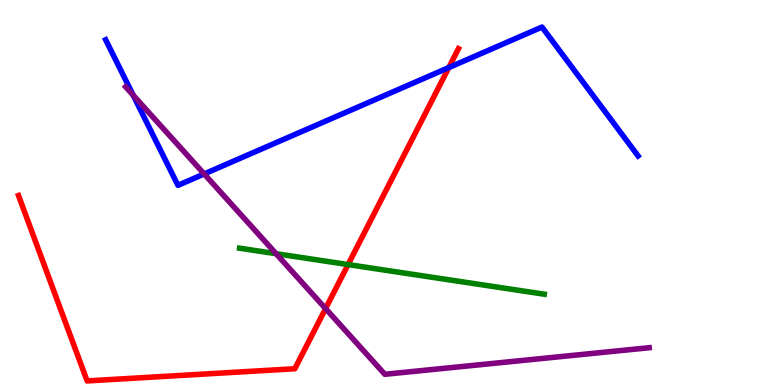[{'lines': ['blue', 'red'], 'intersections': [{'x': 5.79, 'y': 8.24}]}, {'lines': ['green', 'red'], 'intersections': [{'x': 4.49, 'y': 3.13}]}, {'lines': ['purple', 'red'], 'intersections': [{'x': 4.2, 'y': 1.98}]}, {'lines': ['blue', 'green'], 'intersections': []}, {'lines': ['blue', 'purple'], 'intersections': [{'x': 1.72, 'y': 7.53}, {'x': 2.63, 'y': 5.48}]}, {'lines': ['green', 'purple'], 'intersections': [{'x': 3.56, 'y': 3.41}]}]